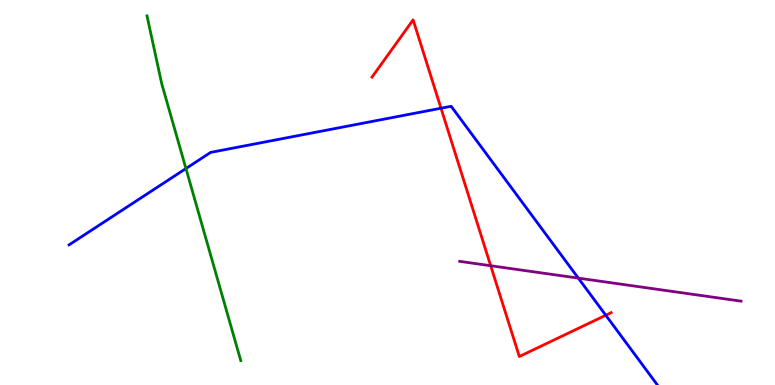[{'lines': ['blue', 'red'], 'intersections': [{'x': 5.69, 'y': 7.19}, {'x': 7.82, 'y': 1.81}]}, {'lines': ['green', 'red'], 'intersections': []}, {'lines': ['purple', 'red'], 'intersections': [{'x': 6.33, 'y': 3.1}]}, {'lines': ['blue', 'green'], 'intersections': [{'x': 2.4, 'y': 5.62}]}, {'lines': ['blue', 'purple'], 'intersections': [{'x': 7.46, 'y': 2.78}]}, {'lines': ['green', 'purple'], 'intersections': []}]